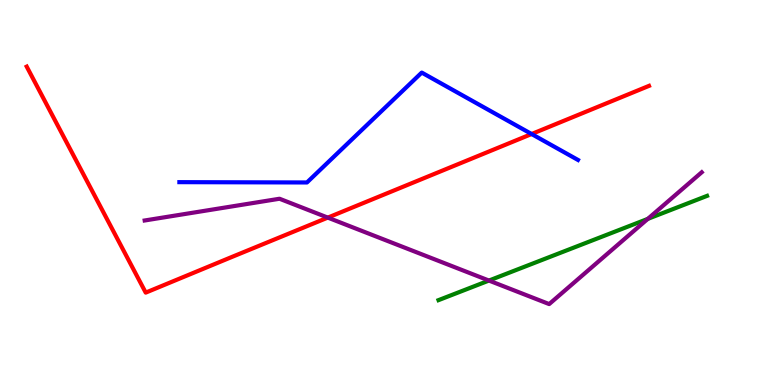[{'lines': ['blue', 'red'], 'intersections': [{'x': 6.86, 'y': 6.52}]}, {'lines': ['green', 'red'], 'intersections': []}, {'lines': ['purple', 'red'], 'intersections': [{'x': 4.23, 'y': 4.35}]}, {'lines': ['blue', 'green'], 'intersections': []}, {'lines': ['blue', 'purple'], 'intersections': []}, {'lines': ['green', 'purple'], 'intersections': [{'x': 6.31, 'y': 2.71}, {'x': 8.36, 'y': 4.32}]}]